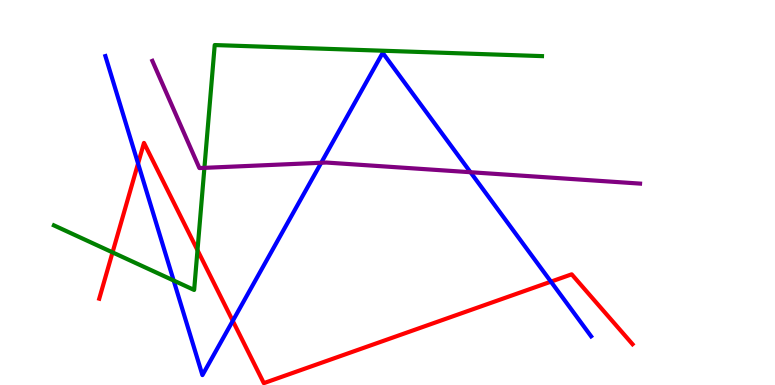[{'lines': ['blue', 'red'], 'intersections': [{'x': 1.78, 'y': 5.75}, {'x': 3.0, 'y': 1.67}, {'x': 7.11, 'y': 2.68}]}, {'lines': ['green', 'red'], 'intersections': [{'x': 1.45, 'y': 3.44}, {'x': 2.55, 'y': 3.5}]}, {'lines': ['purple', 'red'], 'intersections': []}, {'lines': ['blue', 'green'], 'intersections': [{'x': 2.24, 'y': 2.71}]}, {'lines': ['blue', 'purple'], 'intersections': [{'x': 4.14, 'y': 5.77}, {'x': 6.07, 'y': 5.53}]}, {'lines': ['green', 'purple'], 'intersections': [{'x': 2.64, 'y': 5.64}]}]